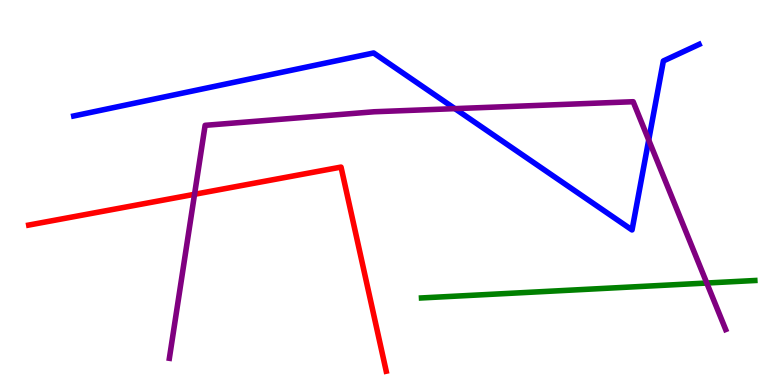[{'lines': ['blue', 'red'], 'intersections': []}, {'lines': ['green', 'red'], 'intersections': []}, {'lines': ['purple', 'red'], 'intersections': [{'x': 2.51, 'y': 4.95}]}, {'lines': ['blue', 'green'], 'intersections': []}, {'lines': ['blue', 'purple'], 'intersections': [{'x': 5.87, 'y': 7.18}, {'x': 8.37, 'y': 6.36}]}, {'lines': ['green', 'purple'], 'intersections': [{'x': 9.12, 'y': 2.65}]}]